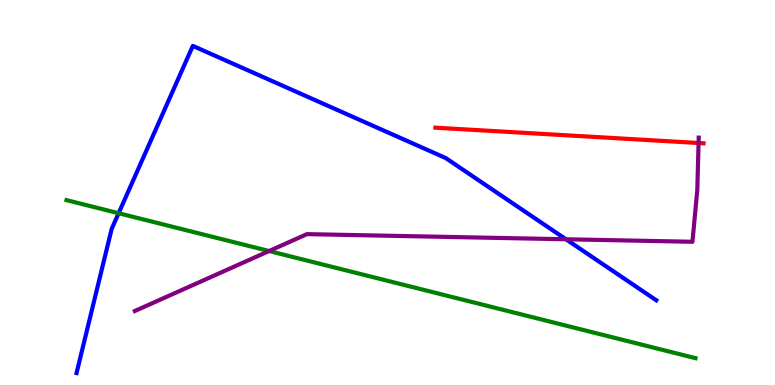[{'lines': ['blue', 'red'], 'intersections': []}, {'lines': ['green', 'red'], 'intersections': []}, {'lines': ['purple', 'red'], 'intersections': [{'x': 9.01, 'y': 6.29}]}, {'lines': ['blue', 'green'], 'intersections': [{'x': 1.53, 'y': 4.46}]}, {'lines': ['blue', 'purple'], 'intersections': [{'x': 7.3, 'y': 3.79}]}, {'lines': ['green', 'purple'], 'intersections': [{'x': 3.47, 'y': 3.48}]}]